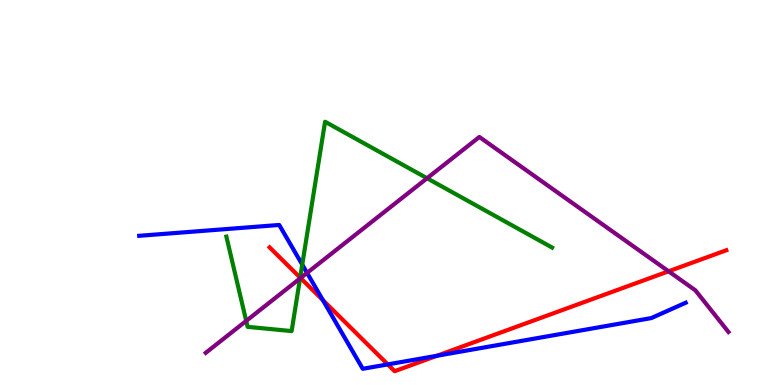[{'lines': ['blue', 'red'], 'intersections': [{'x': 4.17, 'y': 2.2}, {'x': 5.0, 'y': 0.535}, {'x': 5.64, 'y': 0.759}]}, {'lines': ['green', 'red'], 'intersections': [{'x': 3.87, 'y': 2.79}]}, {'lines': ['purple', 'red'], 'intersections': [{'x': 3.88, 'y': 2.78}, {'x': 8.63, 'y': 2.95}]}, {'lines': ['blue', 'green'], 'intersections': [{'x': 3.9, 'y': 3.13}]}, {'lines': ['blue', 'purple'], 'intersections': [{'x': 3.96, 'y': 2.91}]}, {'lines': ['green', 'purple'], 'intersections': [{'x': 3.18, 'y': 1.66}, {'x': 3.87, 'y': 2.77}, {'x': 5.51, 'y': 5.37}]}]